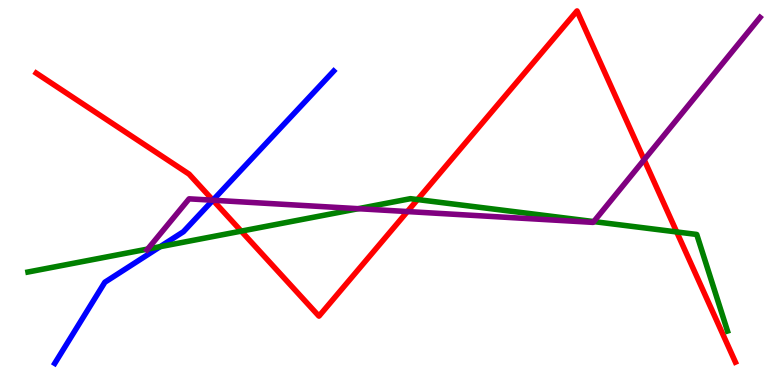[{'lines': ['blue', 'red'], 'intersections': [{'x': 2.75, 'y': 4.8}]}, {'lines': ['green', 'red'], 'intersections': [{'x': 3.11, 'y': 4.0}, {'x': 5.39, 'y': 4.82}, {'x': 8.73, 'y': 3.98}]}, {'lines': ['purple', 'red'], 'intersections': [{'x': 2.75, 'y': 4.8}, {'x': 5.26, 'y': 4.51}, {'x': 8.31, 'y': 5.85}]}, {'lines': ['blue', 'green'], 'intersections': [{'x': 2.07, 'y': 3.59}]}, {'lines': ['blue', 'purple'], 'intersections': [{'x': 2.75, 'y': 4.8}]}, {'lines': ['green', 'purple'], 'intersections': [{'x': 1.91, 'y': 3.53}, {'x': 4.62, 'y': 4.58}, {'x': 7.66, 'y': 4.24}]}]